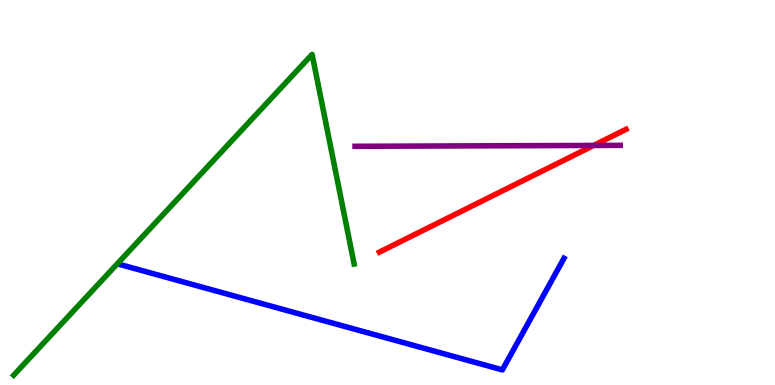[{'lines': ['blue', 'red'], 'intersections': []}, {'lines': ['green', 'red'], 'intersections': []}, {'lines': ['purple', 'red'], 'intersections': [{'x': 7.66, 'y': 6.22}]}, {'lines': ['blue', 'green'], 'intersections': []}, {'lines': ['blue', 'purple'], 'intersections': []}, {'lines': ['green', 'purple'], 'intersections': []}]